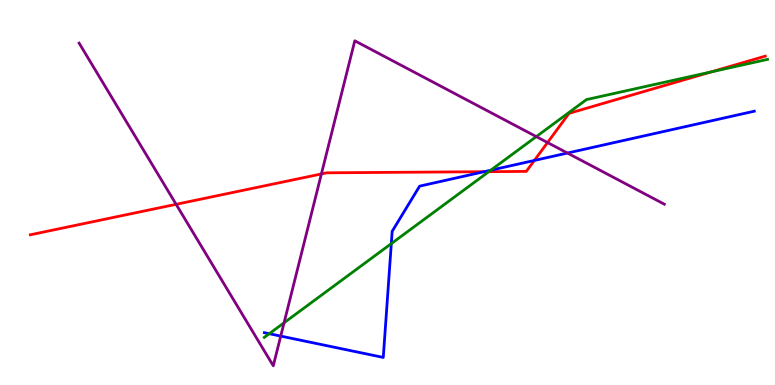[{'lines': ['blue', 'red'], 'intersections': [{'x': 6.25, 'y': 5.54}, {'x': 6.9, 'y': 5.83}]}, {'lines': ['green', 'red'], 'intersections': [{'x': 6.31, 'y': 5.54}, {'x': 9.18, 'y': 8.13}]}, {'lines': ['purple', 'red'], 'intersections': [{'x': 2.27, 'y': 4.69}, {'x': 4.15, 'y': 5.48}, {'x': 7.07, 'y': 6.3}]}, {'lines': ['blue', 'green'], 'intersections': [{'x': 3.47, 'y': 1.33}, {'x': 5.05, 'y': 3.67}, {'x': 6.33, 'y': 5.58}]}, {'lines': ['blue', 'purple'], 'intersections': [{'x': 3.62, 'y': 1.27}, {'x': 7.32, 'y': 6.02}]}, {'lines': ['green', 'purple'], 'intersections': [{'x': 3.67, 'y': 1.62}, {'x': 6.92, 'y': 6.45}]}]